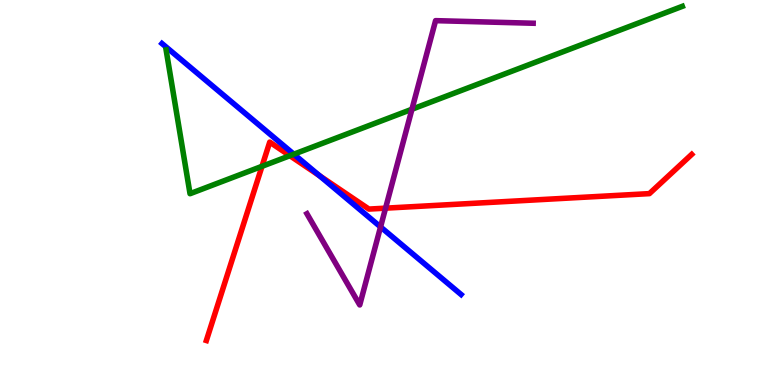[{'lines': ['blue', 'red'], 'intersections': [{'x': 4.12, 'y': 5.44}]}, {'lines': ['green', 'red'], 'intersections': [{'x': 3.38, 'y': 5.68}, {'x': 3.74, 'y': 5.96}]}, {'lines': ['purple', 'red'], 'intersections': [{'x': 4.98, 'y': 4.59}]}, {'lines': ['blue', 'green'], 'intersections': [{'x': 3.79, 'y': 6.0}]}, {'lines': ['blue', 'purple'], 'intersections': [{'x': 4.91, 'y': 4.11}]}, {'lines': ['green', 'purple'], 'intersections': [{'x': 5.32, 'y': 7.16}]}]